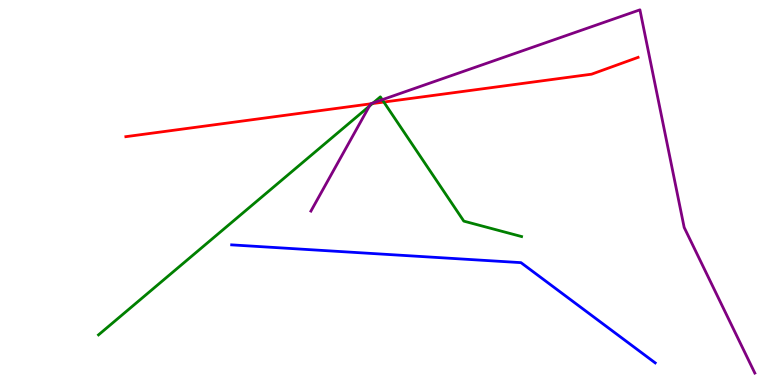[{'lines': ['blue', 'red'], 'intersections': []}, {'lines': ['green', 'red'], 'intersections': [{'x': 4.81, 'y': 7.31}, {'x': 4.95, 'y': 7.35}]}, {'lines': ['purple', 'red'], 'intersections': [{'x': 4.78, 'y': 7.3}]}, {'lines': ['blue', 'green'], 'intersections': []}, {'lines': ['blue', 'purple'], 'intersections': []}, {'lines': ['green', 'purple'], 'intersections': [{'x': 4.77, 'y': 7.24}, {'x': 4.82, 'y': 7.33}, {'x': 4.93, 'y': 7.41}]}]